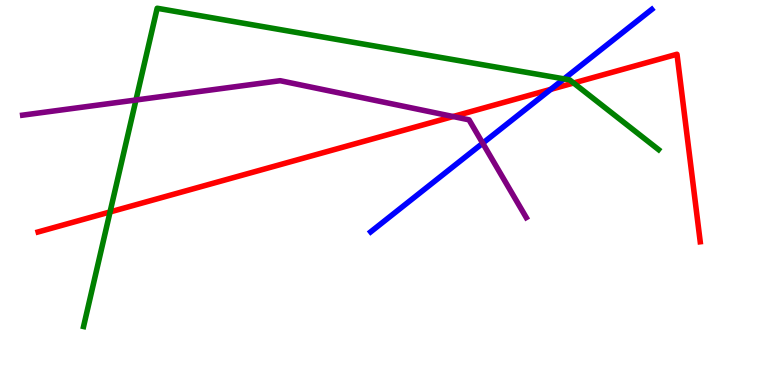[{'lines': ['blue', 'red'], 'intersections': [{'x': 7.11, 'y': 7.68}]}, {'lines': ['green', 'red'], 'intersections': [{'x': 1.42, 'y': 4.49}, {'x': 7.4, 'y': 7.84}]}, {'lines': ['purple', 'red'], 'intersections': [{'x': 5.85, 'y': 6.97}]}, {'lines': ['blue', 'green'], 'intersections': [{'x': 7.28, 'y': 7.95}]}, {'lines': ['blue', 'purple'], 'intersections': [{'x': 6.23, 'y': 6.28}]}, {'lines': ['green', 'purple'], 'intersections': [{'x': 1.75, 'y': 7.4}]}]